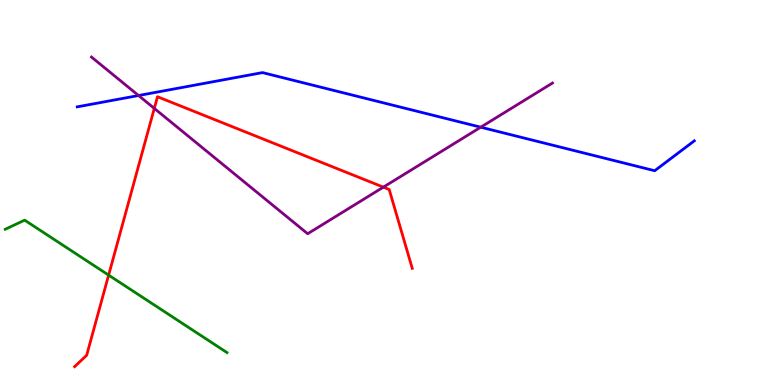[{'lines': ['blue', 'red'], 'intersections': []}, {'lines': ['green', 'red'], 'intersections': [{'x': 1.4, 'y': 2.85}]}, {'lines': ['purple', 'red'], 'intersections': [{'x': 1.99, 'y': 7.18}, {'x': 4.95, 'y': 5.14}]}, {'lines': ['blue', 'green'], 'intersections': []}, {'lines': ['blue', 'purple'], 'intersections': [{'x': 1.79, 'y': 7.52}, {'x': 6.2, 'y': 6.7}]}, {'lines': ['green', 'purple'], 'intersections': []}]